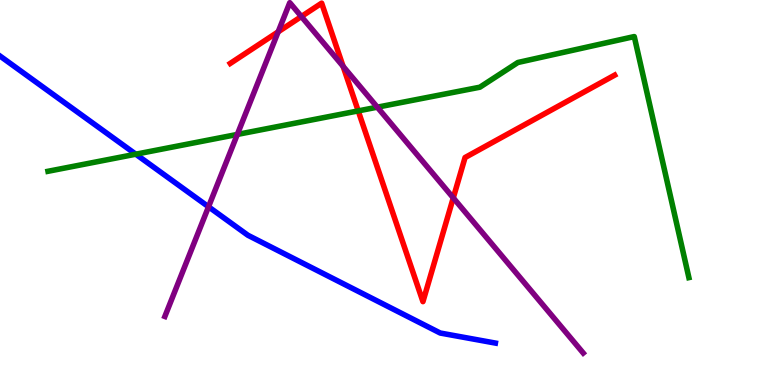[{'lines': ['blue', 'red'], 'intersections': []}, {'lines': ['green', 'red'], 'intersections': [{'x': 4.62, 'y': 7.12}]}, {'lines': ['purple', 'red'], 'intersections': [{'x': 3.59, 'y': 9.17}, {'x': 3.89, 'y': 9.57}, {'x': 4.43, 'y': 8.28}, {'x': 5.85, 'y': 4.86}]}, {'lines': ['blue', 'green'], 'intersections': [{'x': 1.75, 'y': 5.99}]}, {'lines': ['blue', 'purple'], 'intersections': [{'x': 2.69, 'y': 4.63}]}, {'lines': ['green', 'purple'], 'intersections': [{'x': 3.06, 'y': 6.51}, {'x': 4.87, 'y': 7.22}]}]